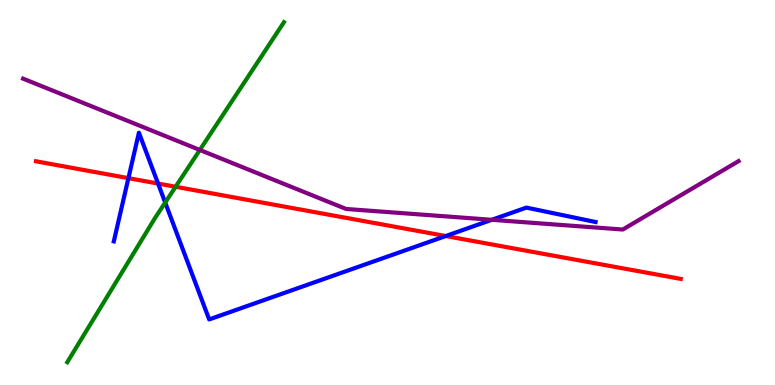[{'lines': ['blue', 'red'], 'intersections': [{'x': 1.66, 'y': 5.37}, {'x': 2.04, 'y': 5.23}, {'x': 5.75, 'y': 3.87}]}, {'lines': ['green', 'red'], 'intersections': [{'x': 2.27, 'y': 5.15}]}, {'lines': ['purple', 'red'], 'intersections': []}, {'lines': ['blue', 'green'], 'intersections': [{'x': 2.13, 'y': 4.74}]}, {'lines': ['blue', 'purple'], 'intersections': [{'x': 6.35, 'y': 4.29}]}, {'lines': ['green', 'purple'], 'intersections': [{'x': 2.58, 'y': 6.1}]}]